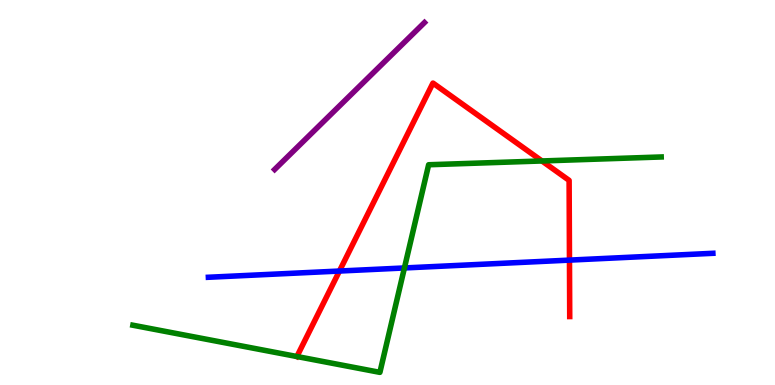[{'lines': ['blue', 'red'], 'intersections': [{'x': 4.38, 'y': 2.96}, {'x': 7.35, 'y': 3.24}]}, {'lines': ['green', 'red'], 'intersections': [{'x': 3.83, 'y': 0.74}, {'x': 6.99, 'y': 5.82}]}, {'lines': ['purple', 'red'], 'intersections': []}, {'lines': ['blue', 'green'], 'intersections': [{'x': 5.22, 'y': 3.04}]}, {'lines': ['blue', 'purple'], 'intersections': []}, {'lines': ['green', 'purple'], 'intersections': []}]